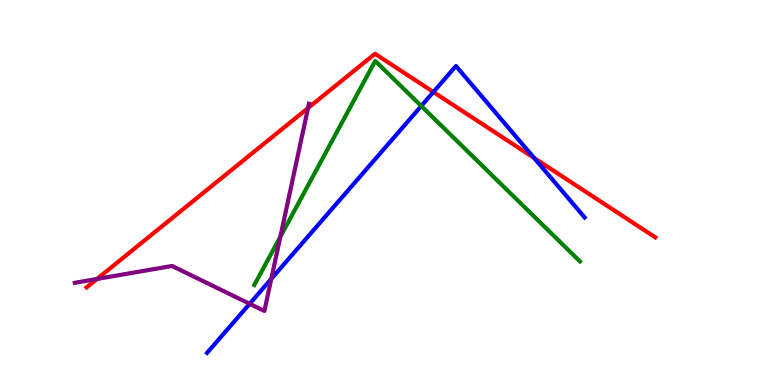[{'lines': ['blue', 'red'], 'intersections': [{'x': 5.59, 'y': 7.61}, {'x': 6.89, 'y': 5.9}]}, {'lines': ['green', 'red'], 'intersections': []}, {'lines': ['purple', 'red'], 'intersections': [{'x': 1.25, 'y': 2.75}, {'x': 3.97, 'y': 7.19}]}, {'lines': ['blue', 'green'], 'intersections': [{'x': 5.44, 'y': 7.25}]}, {'lines': ['blue', 'purple'], 'intersections': [{'x': 3.22, 'y': 2.11}, {'x': 3.5, 'y': 2.76}]}, {'lines': ['green', 'purple'], 'intersections': [{'x': 3.62, 'y': 3.85}]}]